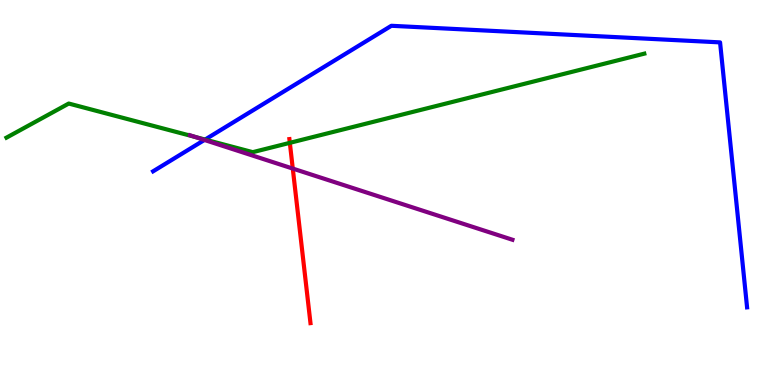[{'lines': ['blue', 'red'], 'intersections': []}, {'lines': ['green', 'red'], 'intersections': [{'x': 3.74, 'y': 6.29}]}, {'lines': ['purple', 'red'], 'intersections': [{'x': 3.78, 'y': 5.62}]}, {'lines': ['blue', 'green'], 'intersections': [{'x': 2.65, 'y': 6.38}]}, {'lines': ['blue', 'purple'], 'intersections': [{'x': 2.64, 'y': 6.36}]}, {'lines': ['green', 'purple'], 'intersections': [{'x': 2.52, 'y': 6.44}]}]